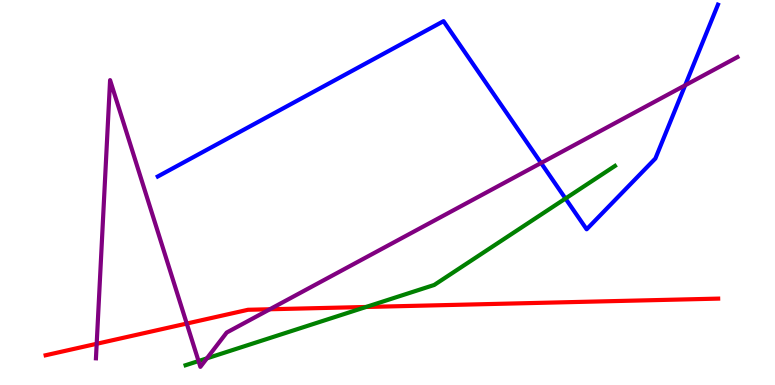[{'lines': ['blue', 'red'], 'intersections': []}, {'lines': ['green', 'red'], 'intersections': [{'x': 4.72, 'y': 2.03}]}, {'lines': ['purple', 'red'], 'intersections': [{'x': 1.25, 'y': 1.07}, {'x': 2.41, 'y': 1.6}, {'x': 3.48, 'y': 1.97}]}, {'lines': ['blue', 'green'], 'intersections': [{'x': 7.3, 'y': 4.84}]}, {'lines': ['blue', 'purple'], 'intersections': [{'x': 6.98, 'y': 5.77}, {'x': 8.84, 'y': 7.78}]}, {'lines': ['green', 'purple'], 'intersections': [{'x': 2.56, 'y': 0.622}, {'x': 2.67, 'y': 0.692}]}]